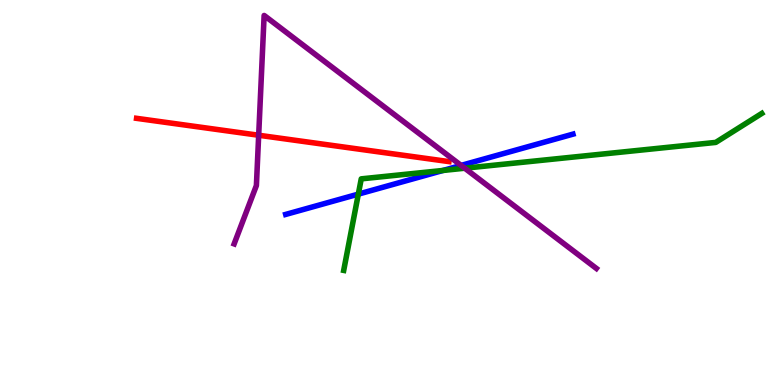[{'lines': ['blue', 'red'], 'intersections': []}, {'lines': ['green', 'red'], 'intersections': []}, {'lines': ['purple', 'red'], 'intersections': [{'x': 3.34, 'y': 6.49}]}, {'lines': ['blue', 'green'], 'intersections': [{'x': 4.62, 'y': 4.96}, {'x': 5.72, 'y': 5.57}]}, {'lines': ['blue', 'purple'], 'intersections': [{'x': 5.95, 'y': 5.7}]}, {'lines': ['green', 'purple'], 'intersections': [{'x': 6.0, 'y': 5.63}]}]